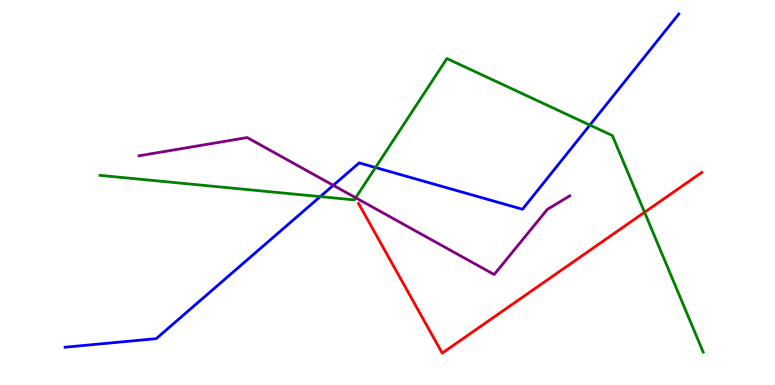[{'lines': ['blue', 'red'], 'intersections': []}, {'lines': ['green', 'red'], 'intersections': [{'x': 8.32, 'y': 4.49}]}, {'lines': ['purple', 'red'], 'intersections': []}, {'lines': ['blue', 'green'], 'intersections': [{'x': 4.13, 'y': 4.89}, {'x': 4.85, 'y': 5.65}, {'x': 7.61, 'y': 6.75}]}, {'lines': ['blue', 'purple'], 'intersections': [{'x': 4.3, 'y': 5.19}]}, {'lines': ['green', 'purple'], 'intersections': [{'x': 4.59, 'y': 4.86}]}]